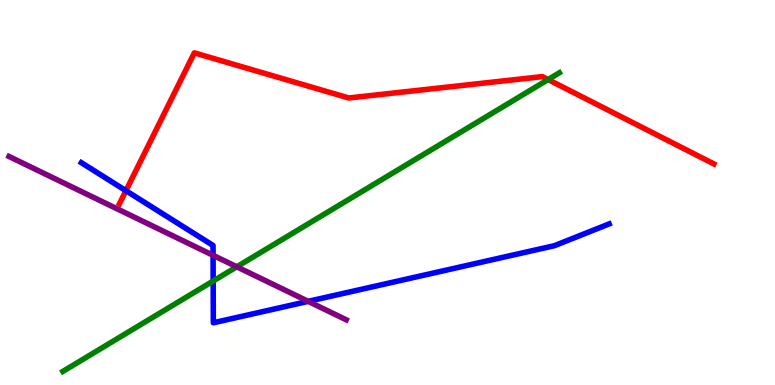[{'lines': ['blue', 'red'], 'intersections': [{'x': 1.62, 'y': 5.05}]}, {'lines': ['green', 'red'], 'intersections': [{'x': 7.07, 'y': 7.93}]}, {'lines': ['purple', 'red'], 'intersections': []}, {'lines': ['blue', 'green'], 'intersections': [{'x': 2.75, 'y': 2.7}]}, {'lines': ['blue', 'purple'], 'intersections': [{'x': 2.75, 'y': 3.37}, {'x': 3.98, 'y': 2.17}]}, {'lines': ['green', 'purple'], 'intersections': [{'x': 3.06, 'y': 3.07}]}]